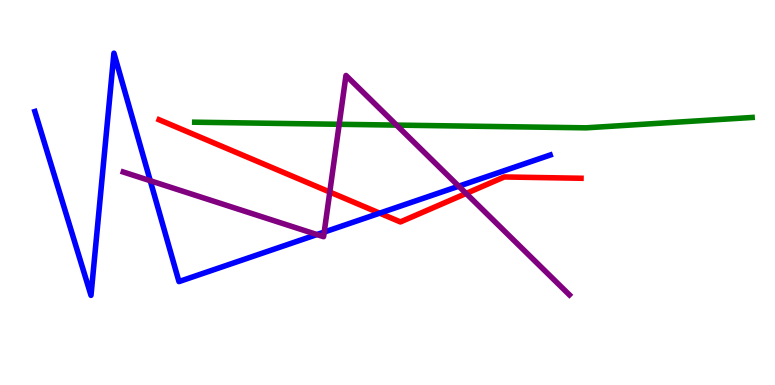[{'lines': ['blue', 'red'], 'intersections': [{'x': 4.9, 'y': 4.46}]}, {'lines': ['green', 'red'], 'intersections': []}, {'lines': ['purple', 'red'], 'intersections': [{'x': 4.26, 'y': 5.01}, {'x': 6.01, 'y': 4.98}]}, {'lines': ['blue', 'green'], 'intersections': []}, {'lines': ['blue', 'purple'], 'intersections': [{'x': 1.94, 'y': 5.31}, {'x': 4.09, 'y': 3.91}, {'x': 4.18, 'y': 3.97}, {'x': 5.92, 'y': 5.16}]}, {'lines': ['green', 'purple'], 'intersections': [{'x': 4.38, 'y': 6.77}, {'x': 5.12, 'y': 6.75}]}]